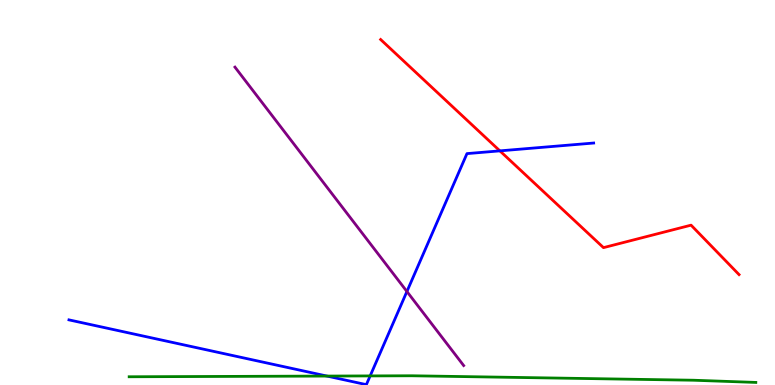[{'lines': ['blue', 'red'], 'intersections': [{'x': 6.45, 'y': 6.08}]}, {'lines': ['green', 'red'], 'intersections': []}, {'lines': ['purple', 'red'], 'intersections': []}, {'lines': ['blue', 'green'], 'intersections': [{'x': 4.22, 'y': 0.232}, {'x': 4.78, 'y': 0.236}]}, {'lines': ['blue', 'purple'], 'intersections': [{'x': 5.25, 'y': 2.43}]}, {'lines': ['green', 'purple'], 'intersections': []}]